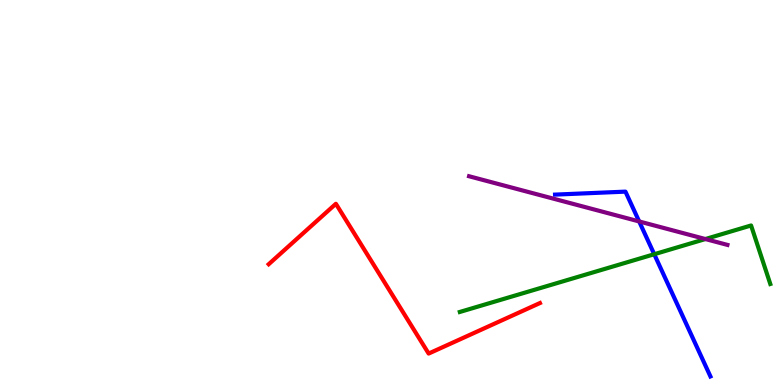[{'lines': ['blue', 'red'], 'intersections': []}, {'lines': ['green', 'red'], 'intersections': []}, {'lines': ['purple', 'red'], 'intersections': []}, {'lines': ['blue', 'green'], 'intersections': [{'x': 8.44, 'y': 3.4}]}, {'lines': ['blue', 'purple'], 'intersections': [{'x': 8.25, 'y': 4.25}]}, {'lines': ['green', 'purple'], 'intersections': [{'x': 9.1, 'y': 3.79}]}]